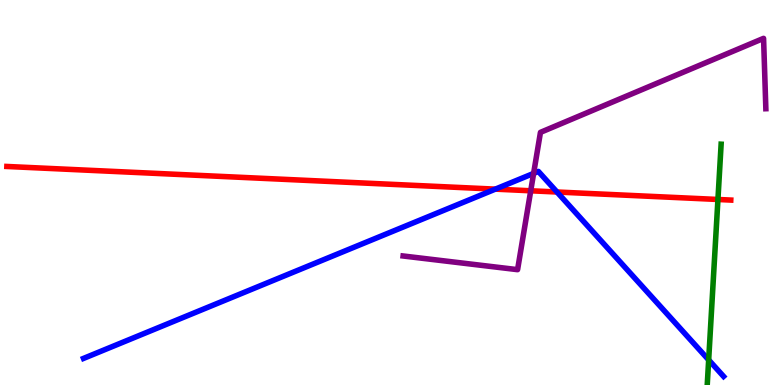[{'lines': ['blue', 'red'], 'intersections': [{'x': 6.39, 'y': 5.09}, {'x': 7.19, 'y': 5.01}]}, {'lines': ['green', 'red'], 'intersections': [{'x': 9.26, 'y': 4.82}]}, {'lines': ['purple', 'red'], 'intersections': [{'x': 6.85, 'y': 5.04}]}, {'lines': ['blue', 'green'], 'intersections': [{'x': 9.14, 'y': 0.652}]}, {'lines': ['blue', 'purple'], 'intersections': [{'x': 6.89, 'y': 5.5}]}, {'lines': ['green', 'purple'], 'intersections': []}]